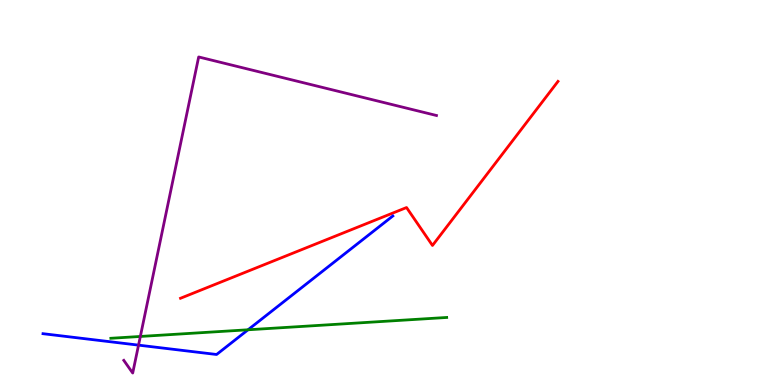[{'lines': ['blue', 'red'], 'intersections': []}, {'lines': ['green', 'red'], 'intersections': []}, {'lines': ['purple', 'red'], 'intersections': []}, {'lines': ['blue', 'green'], 'intersections': [{'x': 3.2, 'y': 1.43}]}, {'lines': ['blue', 'purple'], 'intersections': [{'x': 1.79, 'y': 1.04}]}, {'lines': ['green', 'purple'], 'intersections': [{'x': 1.81, 'y': 1.26}]}]